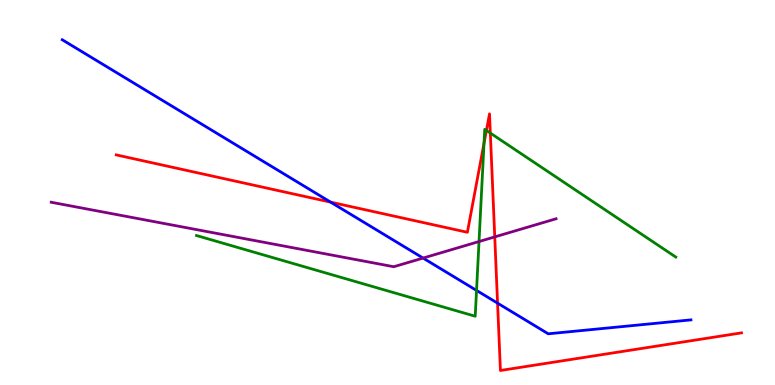[{'lines': ['blue', 'red'], 'intersections': [{'x': 4.27, 'y': 4.75}, {'x': 6.42, 'y': 2.13}]}, {'lines': ['green', 'red'], 'intersections': [{'x': 6.25, 'y': 6.28}, {'x': 6.28, 'y': 6.61}, {'x': 6.33, 'y': 6.54}]}, {'lines': ['purple', 'red'], 'intersections': [{'x': 6.38, 'y': 3.85}]}, {'lines': ['blue', 'green'], 'intersections': [{'x': 6.15, 'y': 2.46}]}, {'lines': ['blue', 'purple'], 'intersections': [{'x': 5.46, 'y': 3.3}]}, {'lines': ['green', 'purple'], 'intersections': [{'x': 6.18, 'y': 3.73}]}]